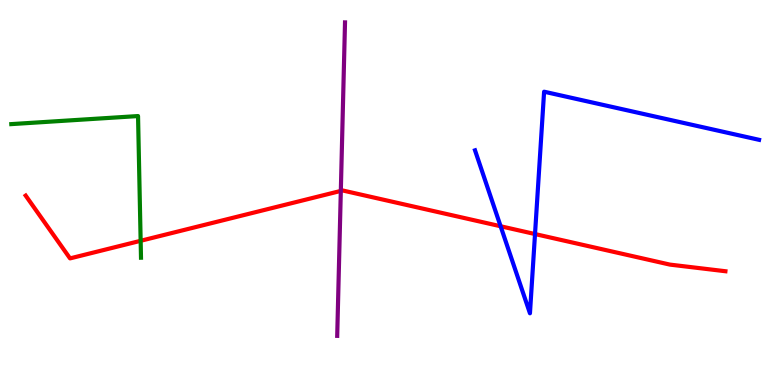[{'lines': ['blue', 'red'], 'intersections': [{'x': 6.46, 'y': 4.12}, {'x': 6.9, 'y': 3.92}]}, {'lines': ['green', 'red'], 'intersections': [{'x': 1.81, 'y': 3.75}]}, {'lines': ['purple', 'red'], 'intersections': [{'x': 4.4, 'y': 5.04}]}, {'lines': ['blue', 'green'], 'intersections': []}, {'lines': ['blue', 'purple'], 'intersections': []}, {'lines': ['green', 'purple'], 'intersections': []}]